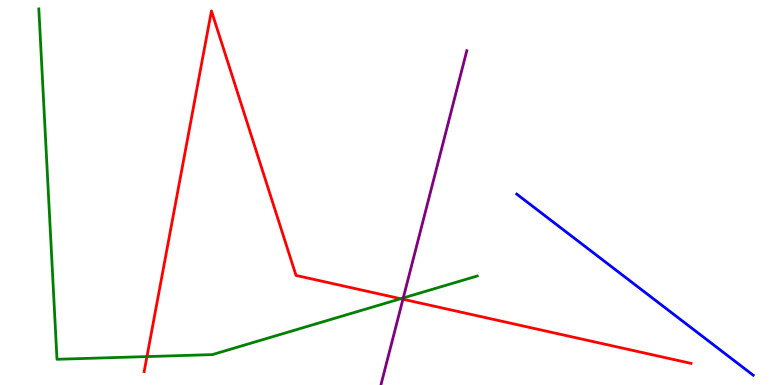[{'lines': ['blue', 'red'], 'intersections': []}, {'lines': ['green', 'red'], 'intersections': [{'x': 1.9, 'y': 0.738}, {'x': 5.17, 'y': 2.24}]}, {'lines': ['purple', 'red'], 'intersections': [{'x': 5.2, 'y': 2.23}]}, {'lines': ['blue', 'green'], 'intersections': []}, {'lines': ['blue', 'purple'], 'intersections': []}, {'lines': ['green', 'purple'], 'intersections': [{'x': 5.2, 'y': 2.26}]}]